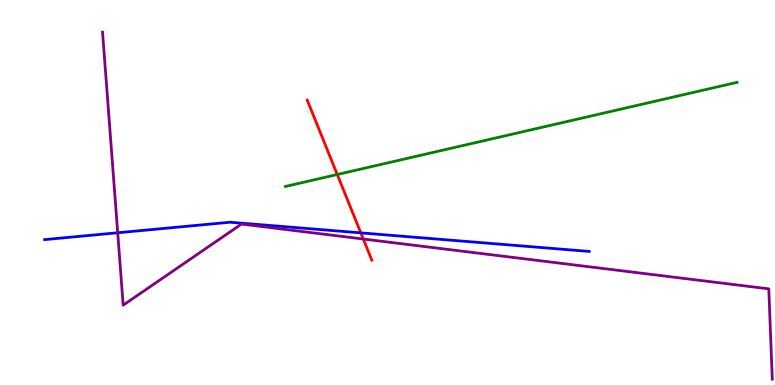[{'lines': ['blue', 'red'], 'intersections': [{'x': 4.66, 'y': 3.95}]}, {'lines': ['green', 'red'], 'intersections': [{'x': 4.35, 'y': 5.47}]}, {'lines': ['purple', 'red'], 'intersections': [{'x': 4.69, 'y': 3.79}]}, {'lines': ['blue', 'green'], 'intersections': []}, {'lines': ['blue', 'purple'], 'intersections': [{'x': 1.52, 'y': 3.95}]}, {'lines': ['green', 'purple'], 'intersections': []}]